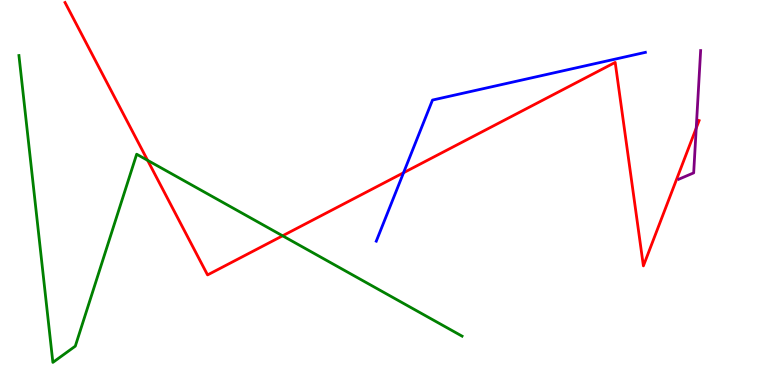[{'lines': ['blue', 'red'], 'intersections': [{'x': 5.21, 'y': 5.51}]}, {'lines': ['green', 'red'], 'intersections': [{'x': 1.9, 'y': 5.84}, {'x': 3.65, 'y': 3.88}]}, {'lines': ['purple', 'red'], 'intersections': [{'x': 8.98, 'y': 6.67}]}, {'lines': ['blue', 'green'], 'intersections': []}, {'lines': ['blue', 'purple'], 'intersections': []}, {'lines': ['green', 'purple'], 'intersections': []}]